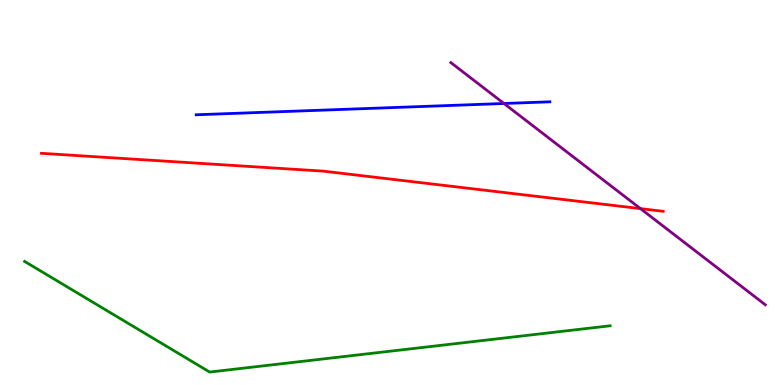[{'lines': ['blue', 'red'], 'intersections': []}, {'lines': ['green', 'red'], 'intersections': []}, {'lines': ['purple', 'red'], 'intersections': [{'x': 8.26, 'y': 4.58}]}, {'lines': ['blue', 'green'], 'intersections': []}, {'lines': ['blue', 'purple'], 'intersections': [{'x': 6.5, 'y': 7.31}]}, {'lines': ['green', 'purple'], 'intersections': []}]